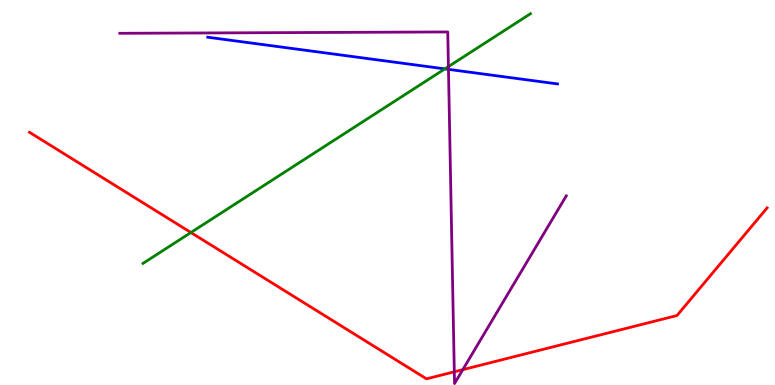[{'lines': ['blue', 'red'], 'intersections': []}, {'lines': ['green', 'red'], 'intersections': [{'x': 2.46, 'y': 3.96}]}, {'lines': ['purple', 'red'], 'intersections': [{'x': 5.86, 'y': 0.343}, {'x': 5.97, 'y': 0.398}]}, {'lines': ['blue', 'green'], 'intersections': [{'x': 5.74, 'y': 8.21}]}, {'lines': ['blue', 'purple'], 'intersections': [{'x': 5.79, 'y': 8.2}]}, {'lines': ['green', 'purple'], 'intersections': [{'x': 5.79, 'y': 8.27}]}]